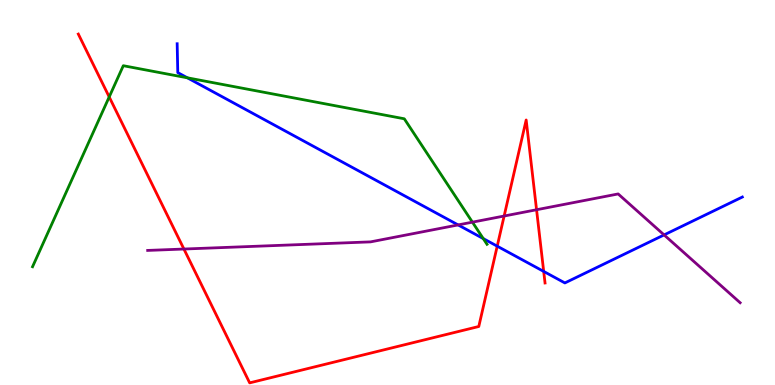[{'lines': ['blue', 'red'], 'intersections': [{'x': 6.42, 'y': 3.61}, {'x': 7.02, 'y': 2.95}]}, {'lines': ['green', 'red'], 'intersections': [{'x': 1.41, 'y': 7.48}]}, {'lines': ['purple', 'red'], 'intersections': [{'x': 2.37, 'y': 3.53}, {'x': 6.5, 'y': 4.39}, {'x': 6.92, 'y': 4.55}]}, {'lines': ['blue', 'green'], 'intersections': [{'x': 2.42, 'y': 7.98}, {'x': 6.24, 'y': 3.8}]}, {'lines': ['blue', 'purple'], 'intersections': [{'x': 5.91, 'y': 4.16}, {'x': 8.57, 'y': 3.9}]}, {'lines': ['green', 'purple'], 'intersections': [{'x': 6.1, 'y': 4.23}]}]